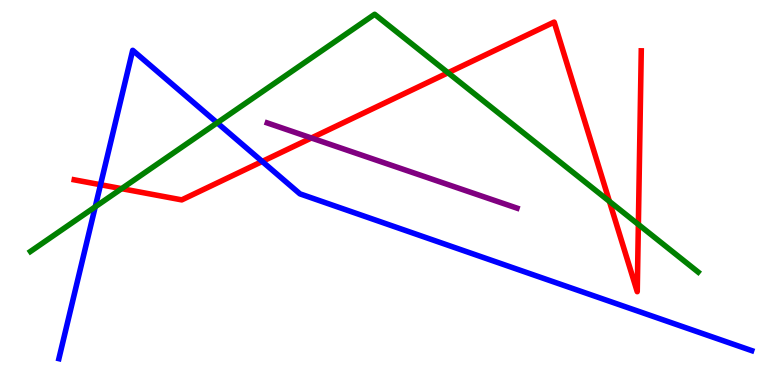[{'lines': ['blue', 'red'], 'intersections': [{'x': 1.3, 'y': 5.2}, {'x': 3.38, 'y': 5.81}]}, {'lines': ['green', 'red'], 'intersections': [{'x': 1.57, 'y': 5.1}, {'x': 5.78, 'y': 8.11}, {'x': 7.86, 'y': 4.77}, {'x': 8.24, 'y': 4.17}]}, {'lines': ['purple', 'red'], 'intersections': [{'x': 4.02, 'y': 6.42}]}, {'lines': ['blue', 'green'], 'intersections': [{'x': 1.23, 'y': 4.63}, {'x': 2.8, 'y': 6.81}]}, {'lines': ['blue', 'purple'], 'intersections': []}, {'lines': ['green', 'purple'], 'intersections': []}]